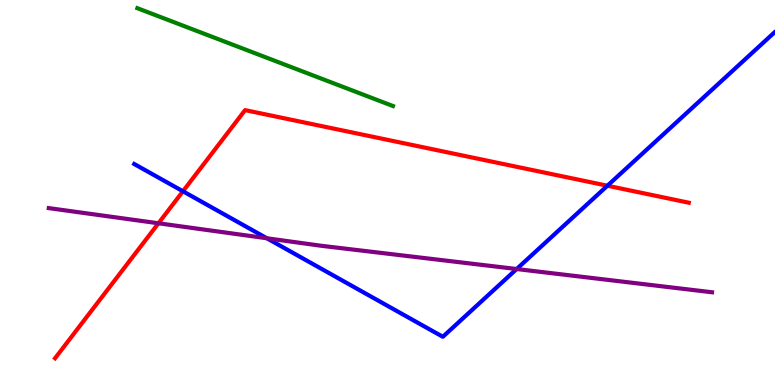[{'lines': ['blue', 'red'], 'intersections': [{'x': 2.36, 'y': 5.03}, {'x': 7.84, 'y': 5.18}]}, {'lines': ['green', 'red'], 'intersections': []}, {'lines': ['purple', 'red'], 'intersections': [{'x': 2.04, 'y': 4.2}]}, {'lines': ['blue', 'green'], 'intersections': []}, {'lines': ['blue', 'purple'], 'intersections': [{'x': 3.44, 'y': 3.81}, {'x': 6.67, 'y': 3.01}]}, {'lines': ['green', 'purple'], 'intersections': []}]